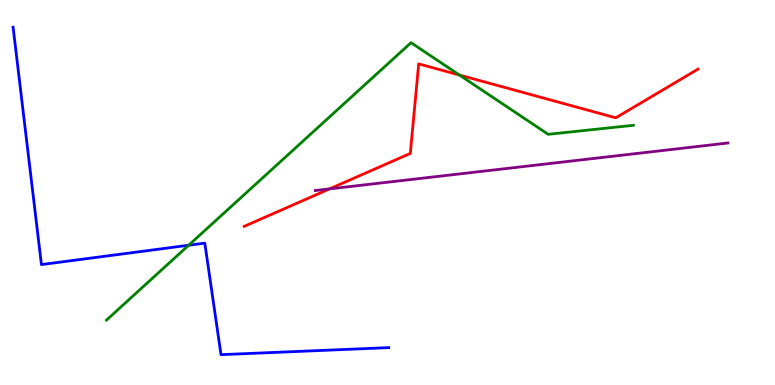[{'lines': ['blue', 'red'], 'intersections': []}, {'lines': ['green', 'red'], 'intersections': [{'x': 5.93, 'y': 8.05}]}, {'lines': ['purple', 'red'], 'intersections': [{'x': 4.25, 'y': 5.09}]}, {'lines': ['blue', 'green'], 'intersections': [{'x': 2.43, 'y': 3.63}]}, {'lines': ['blue', 'purple'], 'intersections': []}, {'lines': ['green', 'purple'], 'intersections': []}]